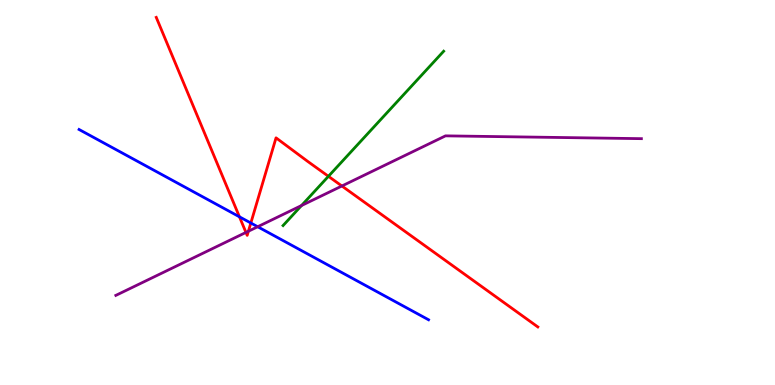[{'lines': ['blue', 'red'], 'intersections': [{'x': 3.09, 'y': 4.37}, {'x': 3.24, 'y': 4.21}]}, {'lines': ['green', 'red'], 'intersections': [{'x': 4.24, 'y': 5.42}]}, {'lines': ['purple', 'red'], 'intersections': [{'x': 3.17, 'y': 3.96}, {'x': 3.21, 'y': 3.99}, {'x': 4.41, 'y': 5.17}]}, {'lines': ['blue', 'green'], 'intersections': []}, {'lines': ['blue', 'purple'], 'intersections': [{'x': 3.33, 'y': 4.11}]}, {'lines': ['green', 'purple'], 'intersections': [{'x': 3.89, 'y': 4.66}]}]